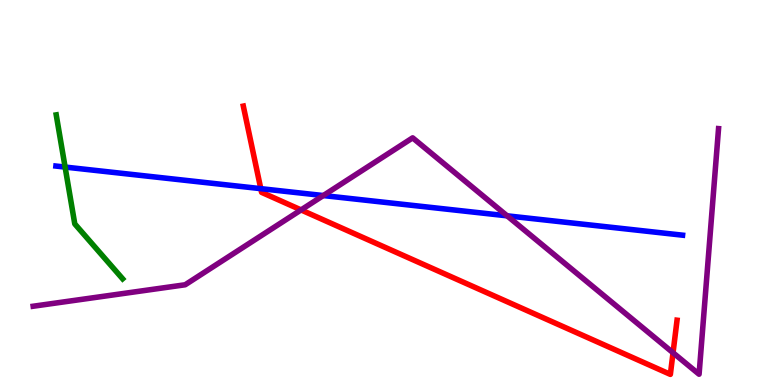[{'lines': ['blue', 'red'], 'intersections': [{'x': 3.36, 'y': 5.1}]}, {'lines': ['green', 'red'], 'intersections': []}, {'lines': ['purple', 'red'], 'intersections': [{'x': 3.88, 'y': 4.55}, {'x': 8.68, 'y': 0.838}]}, {'lines': ['blue', 'green'], 'intersections': [{'x': 0.84, 'y': 5.66}]}, {'lines': ['blue', 'purple'], 'intersections': [{'x': 4.17, 'y': 4.92}, {'x': 6.54, 'y': 4.39}]}, {'lines': ['green', 'purple'], 'intersections': []}]